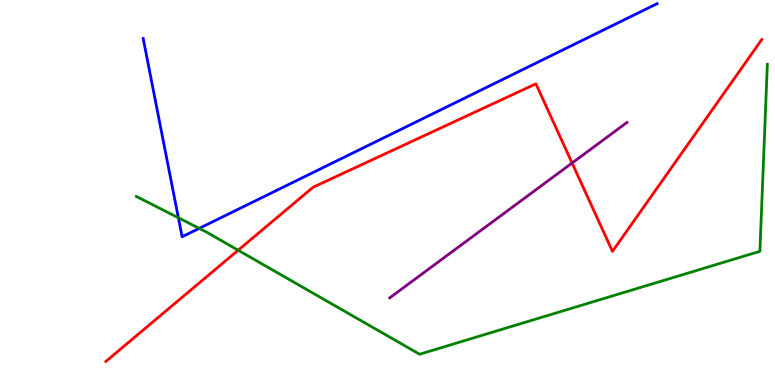[{'lines': ['blue', 'red'], 'intersections': []}, {'lines': ['green', 'red'], 'intersections': [{'x': 3.07, 'y': 3.5}]}, {'lines': ['purple', 'red'], 'intersections': [{'x': 7.38, 'y': 5.77}]}, {'lines': ['blue', 'green'], 'intersections': [{'x': 2.3, 'y': 4.34}, {'x': 2.57, 'y': 4.07}]}, {'lines': ['blue', 'purple'], 'intersections': []}, {'lines': ['green', 'purple'], 'intersections': []}]